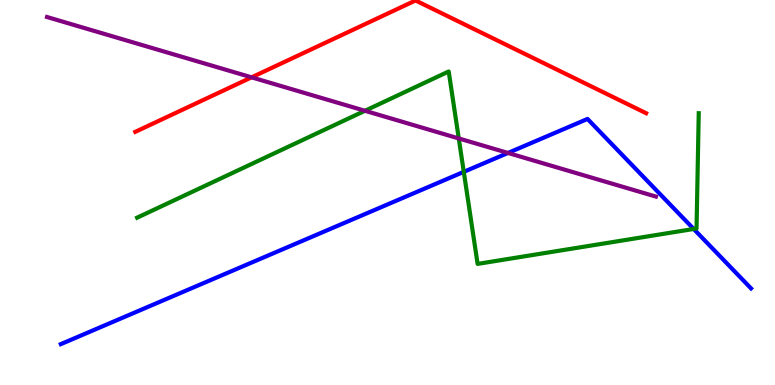[{'lines': ['blue', 'red'], 'intersections': []}, {'lines': ['green', 'red'], 'intersections': []}, {'lines': ['purple', 'red'], 'intersections': [{'x': 3.25, 'y': 7.99}]}, {'lines': ['blue', 'green'], 'intersections': [{'x': 5.98, 'y': 5.54}, {'x': 8.95, 'y': 4.05}]}, {'lines': ['blue', 'purple'], 'intersections': [{'x': 6.55, 'y': 6.03}]}, {'lines': ['green', 'purple'], 'intersections': [{'x': 4.71, 'y': 7.12}, {'x': 5.92, 'y': 6.4}]}]